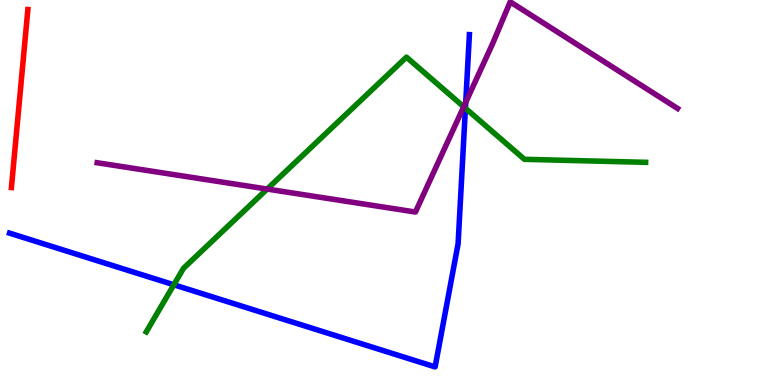[{'lines': ['blue', 'red'], 'intersections': []}, {'lines': ['green', 'red'], 'intersections': []}, {'lines': ['purple', 'red'], 'intersections': []}, {'lines': ['blue', 'green'], 'intersections': [{'x': 2.24, 'y': 2.6}, {'x': 6.01, 'y': 7.19}]}, {'lines': ['blue', 'purple'], 'intersections': [{'x': 6.01, 'y': 7.34}]}, {'lines': ['green', 'purple'], 'intersections': [{'x': 3.45, 'y': 5.09}, {'x': 5.98, 'y': 7.23}]}]